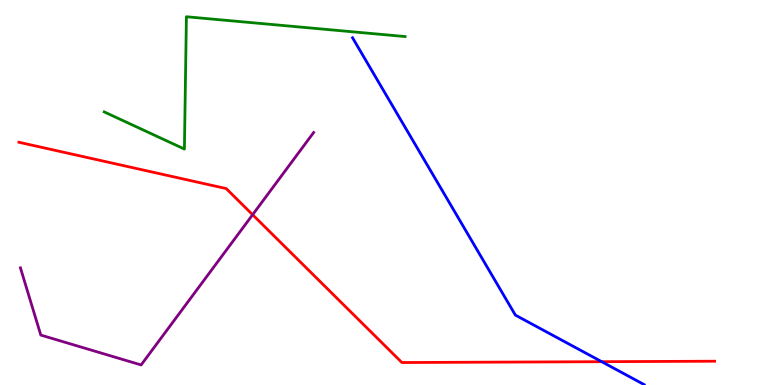[{'lines': ['blue', 'red'], 'intersections': [{'x': 7.76, 'y': 0.605}]}, {'lines': ['green', 'red'], 'intersections': []}, {'lines': ['purple', 'red'], 'intersections': [{'x': 3.26, 'y': 4.42}]}, {'lines': ['blue', 'green'], 'intersections': []}, {'lines': ['blue', 'purple'], 'intersections': []}, {'lines': ['green', 'purple'], 'intersections': []}]